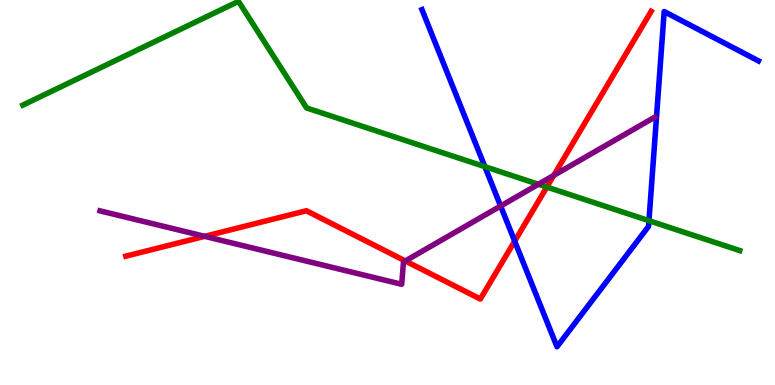[{'lines': ['blue', 'red'], 'intersections': [{'x': 6.64, 'y': 3.74}]}, {'lines': ['green', 'red'], 'intersections': [{'x': 7.06, 'y': 5.14}]}, {'lines': ['purple', 'red'], 'intersections': [{'x': 2.64, 'y': 3.86}, {'x': 5.23, 'y': 3.22}, {'x': 7.15, 'y': 5.44}]}, {'lines': ['blue', 'green'], 'intersections': [{'x': 6.26, 'y': 5.67}, {'x': 8.37, 'y': 4.27}]}, {'lines': ['blue', 'purple'], 'intersections': [{'x': 6.46, 'y': 4.65}]}, {'lines': ['green', 'purple'], 'intersections': [{'x': 6.95, 'y': 5.21}]}]